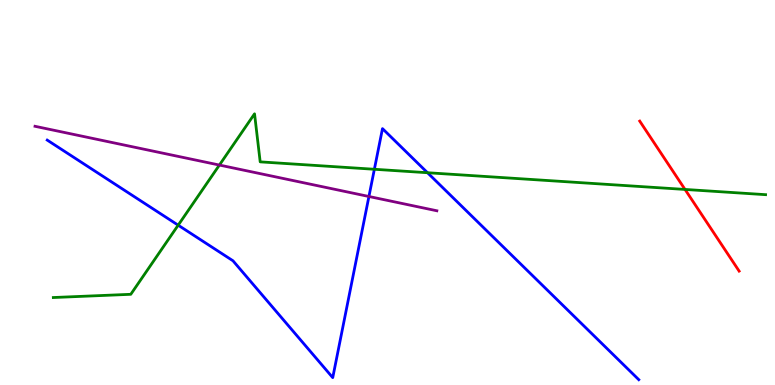[{'lines': ['blue', 'red'], 'intersections': []}, {'lines': ['green', 'red'], 'intersections': [{'x': 8.84, 'y': 5.08}]}, {'lines': ['purple', 'red'], 'intersections': []}, {'lines': ['blue', 'green'], 'intersections': [{'x': 2.3, 'y': 4.15}, {'x': 4.83, 'y': 5.6}, {'x': 5.52, 'y': 5.51}]}, {'lines': ['blue', 'purple'], 'intersections': [{'x': 4.76, 'y': 4.9}]}, {'lines': ['green', 'purple'], 'intersections': [{'x': 2.83, 'y': 5.71}]}]